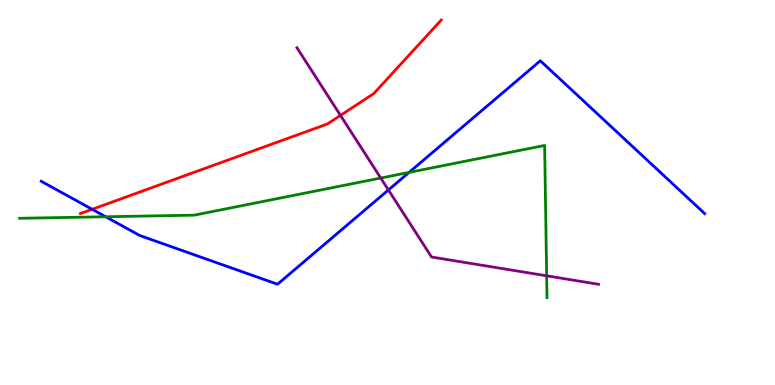[{'lines': ['blue', 'red'], 'intersections': [{'x': 1.19, 'y': 4.56}]}, {'lines': ['green', 'red'], 'intersections': []}, {'lines': ['purple', 'red'], 'intersections': [{'x': 4.39, 'y': 7.0}]}, {'lines': ['blue', 'green'], 'intersections': [{'x': 1.36, 'y': 4.37}, {'x': 5.28, 'y': 5.52}]}, {'lines': ['blue', 'purple'], 'intersections': [{'x': 5.01, 'y': 5.07}]}, {'lines': ['green', 'purple'], 'intersections': [{'x': 4.91, 'y': 5.38}, {'x': 7.05, 'y': 2.84}]}]